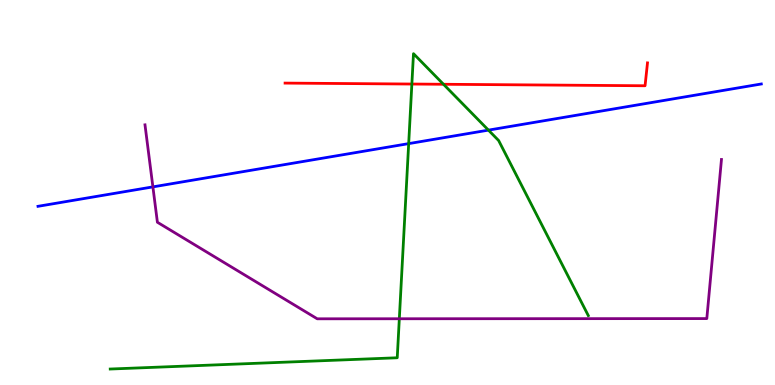[{'lines': ['blue', 'red'], 'intersections': []}, {'lines': ['green', 'red'], 'intersections': [{'x': 5.31, 'y': 7.82}, {'x': 5.72, 'y': 7.81}]}, {'lines': ['purple', 'red'], 'intersections': []}, {'lines': ['blue', 'green'], 'intersections': [{'x': 5.27, 'y': 6.27}, {'x': 6.3, 'y': 6.62}]}, {'lines': ['blue', 'purple'], 'intersections': [{'x': 1.97, 'y': 5.15}]}, {'lines': ['green', 'purple'], 'intersections': [{'x': 5.15, 'y': 1.72}]}]